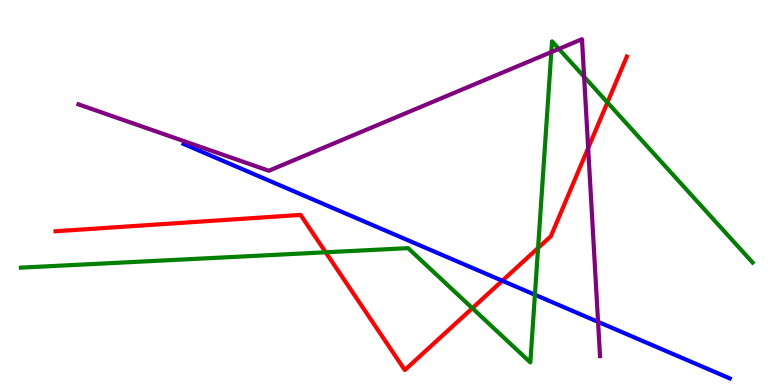[{'lines': ['blue', 'red'], 'intersections': [{'x': 6.48, 'y': 2.71}]}, {'lines': ['green', 'red'], 'intersections': [{'x': 4.2, 'y': 3.45}, {'x': 6.09, 'y': 1.99}, {'x': 6.94, 'y': 3.56}, {'x': 7.84, 'y': 7.34}]}, {'lines': ['purple', 'red'], 'intersections': [{'x': 7.59, 'y': 6.15}]}, {'lines': ['blue', 'green'], 'intersections': [{'x': 6.9, 'y': 2.34}]}, {'lines': ['blue', 'purple'], 'intersections': [{'x': 7.72, 'y': 1.64}]}, {'lines': ['green', 'purple'], 'intersections': [{'x': 7.11, 'y': 8.65}, {'x': 7.21, 'y': 8.73}, {'x': 7.54, 'y': 8.01}]}]